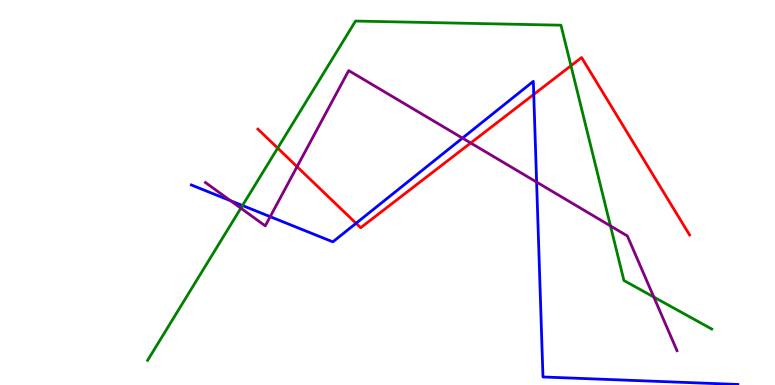[{'lines': ['blue', 'red'], 'intersections': [{'x': 4.59, 'y': 4.2}, {'x': 6.89, 'y': 7.55}]}, {'lines': ['green', 'red'], 'intersections': [{'x': 3.58, 'y': 6.15}, {'x': 7.37, 'y': 8.29}]}, {'lines': ['purple', 'red'], 'intersections': [{'x': 3.83, 'y': 5.67}, {'x': 6.07, 'y': 6.29}]}, {'lines': ['blue', 'green'], 'intersections': [{'x': 3.13, 'y': 4.66}]}, {'lines': ['blue', 'purple'], 'intersections': [{'x': 2.98, 'y': 4.79}, {'x': 3.49, 'y': 4.37}, {'x': 5.97, 'y': 6.41}, {'x': 6.92, 'y': 5.27}]}, {'lines': ['green', 'purple'], 'intersections': [{'x': 3.11, 'y': 4.59}, {'x': 7.88, 'y': 4.13}, {'x': 8.44, 'y': 2.29}]}]